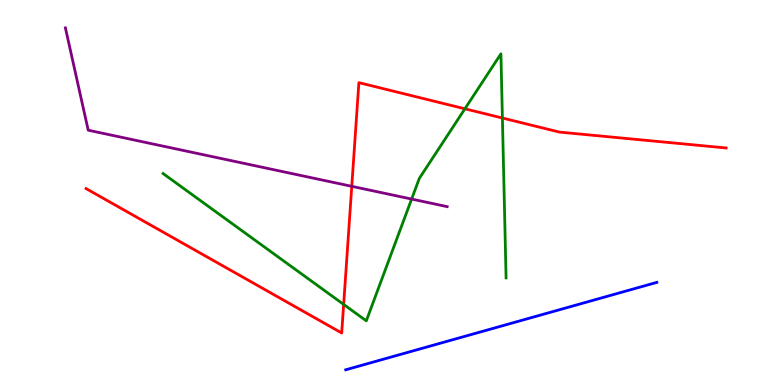[{'lines': ['blue', 'red'], 'intersections': []}, {'lines': ['green', 'red'], 'intersections': [{'x': 4.43, 'y': 2.09}, {'x': 6.0, 'y': 7.17}, {'x': 6.48, 'y': 6.93}]}, {'lines': ['purple', 'red'], 'intersections': [{'x': 4.54, 'y': 5.16}]}, {'lines': ['blue', 'green'], 'intersections': []}, {'lines': ['blue', 'purple'], 'intersections': []}, {'lines': ['green', 'purple'], 'intersections': [{'x': 5.31, 'y': 4.83}]}]